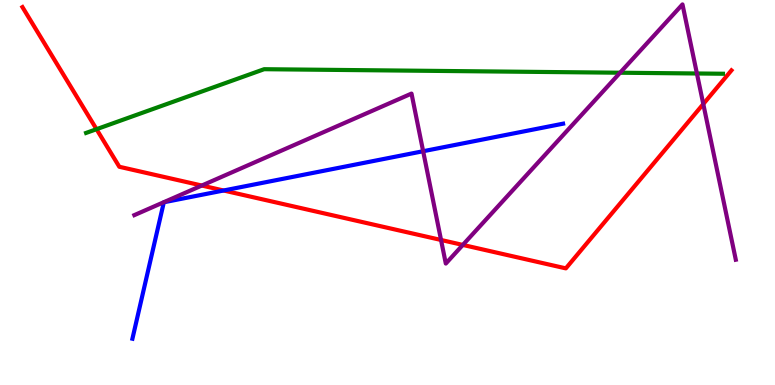[{'lines': ['blue', 'red'], 'intersections': [{'x': 2.89, 'y': 5.05}]}, {'lines': ['green', 'red'], 'intersections': [{'x': 1.25, 'y': 6.64}]}, {'lines': ['purple', 'red'], 'intersections': [{'x': 2.6, 'y': 5.18}, {'x': 5.69, 'y': 3.77}, {'x': 5.97, 'y': 3.64}, {'x': 9.07, 'y': 7.3}]}, {'lines': ['blue', 'green'], 'intersections': []}, {'lines': ['blue', 'purple'], 'intersections': [{'x': 5.46, 'y': 6.07}]}, {'lines': ['green', 'purple'], 'intersections': [{'x': 8.0, 'y': 8.11}, {'x': 8.99, 'y': 8.09}]}]